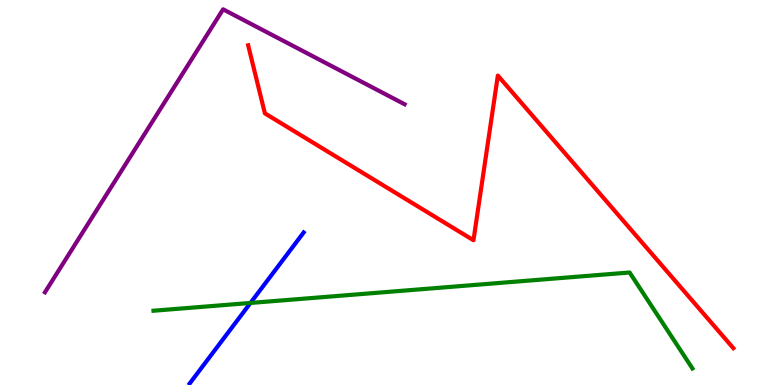[{'lines': ['blue', 'red'], 'intersections': []}, {'lines': ['green', 'red'], 'intersections': []}, {'lines': ['purple', 'red'], 'intersections': []}, {'lines': ['blue', 'green'], 'intersections': [{'x': 3.23, 'y': 2.13}]}, {'lines': ['blue', 'purple'], 'intersections': []}, {'lines': ['green', 'purple'], 'intersections': []}]